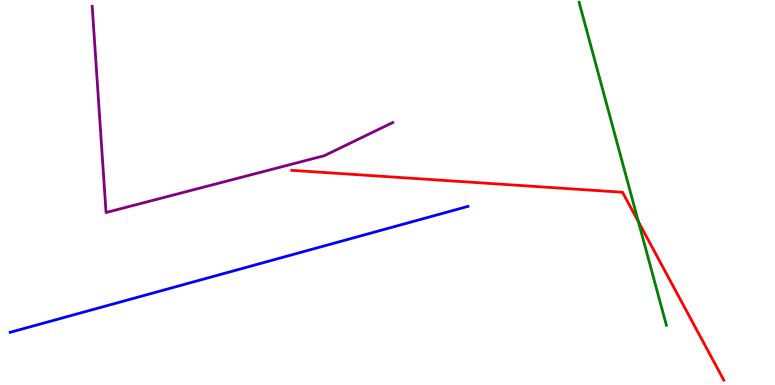[{'lines': ['blue', 'red'], 'intersections': []}, {'lines': ['green', 'red'], 'intersections': [{'x': 8.24, 'y': 4.24}]}, {'lines': ['purple', 'red'], 'intersections': []}, {'lines': ['blue', 'green'], 'intersections': []}, {'lines': ['blue', 'purple'], 'intersections': []}, {'lines': ['green', 'purple'], 'intersections': []}]